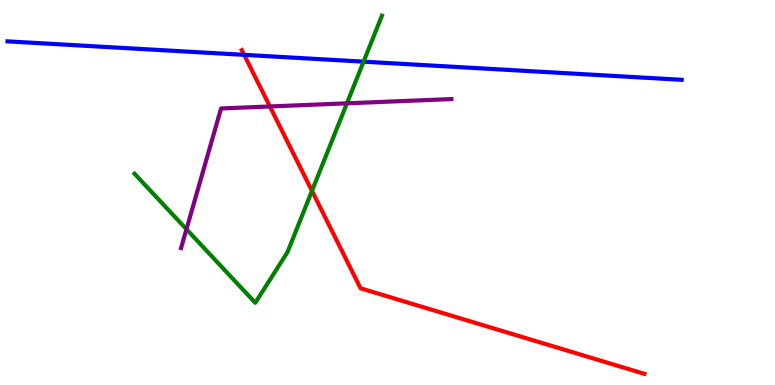[{'lines': ['blue', 'red'], 'intersections': [{'x': 3.15, 'y': 8.58}]}, {'lines': ['green', 'red'], 'intersections': [{'x': 4.03, 'y': 5.04}]}, {'lines': ['purple', 'red'], 'intersections': [{'x': 3.48, 'y': 7.23}]}, {'lines': ['blue', 'green'], 'intersections': [{'x': 4.69, 'y': 8.4}]}, {'lines': ['blue', 'purple'], 'intersections': []}, {'lines': ['green', 'purple'], 'intersections': [{'x': 2.41, 'y': 4.05}, {'x': 4.48, 'y': 7.32}]}]